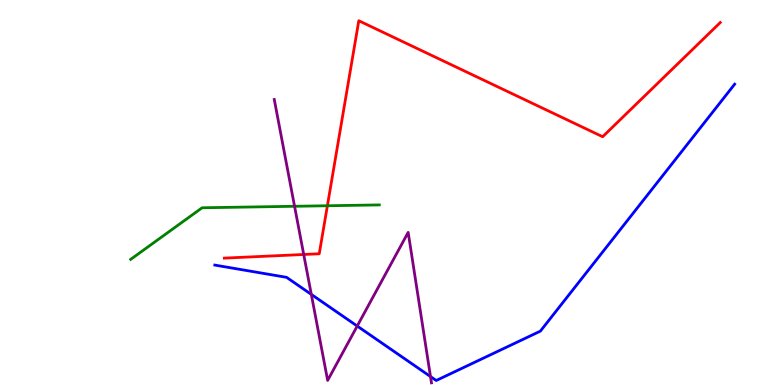[{'lines': ['blue', 'red'], 'intersections': []}, {'lines': ['green', 'red'], 'intersections': [{'x': 4.22, 'y': 4.66}]}, {'lines': ['purple', 'red'], 'intersections': [{'x': 3.92, 'y': 3.39}]}, {'lines': ['blue', 'green'], 'intersections': []}, {'lines': ['blue', 'purple'], 'intersections': [{'x': 4.02, 'y': 2.35}, {'x': 4.61, 'y': 1.53}, {'x': 5.55, 'y': 0.219}]}, {'lines': ['green', 'purple'], 'intersections': [{'x': 3.8, 'y': 4.64}]}]